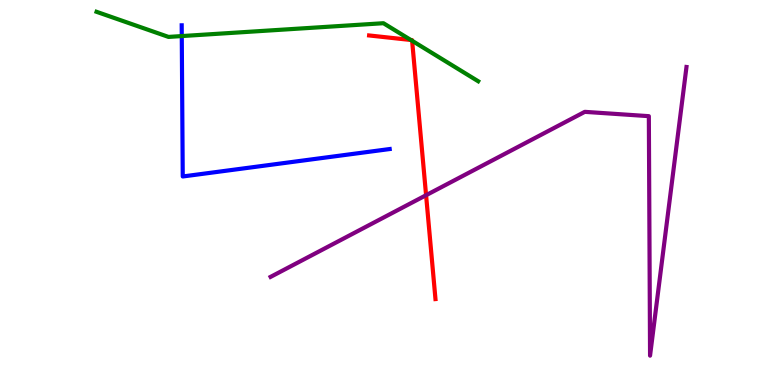[{'lines': ['blue', 'red'], 'intersections': []}, {'lines': ['green', 'red'], 'intersections': [{'x': 5.3, 'y': 8.96}, {'x': 5.32, 'y': 8.94}]}, {'lines': ['purple', 'red'], 'intersections': [{'x': 5.5, 'y': 4.93}]}, {'lines': ['blue', 'green'], 'intersections': [{'x': 2.35, 'y': 9.06}]}, {'lines': ['blue', 'purple'], 'intersections': []}, {'lines': ['green', 'purple'], 'intersections': []}]